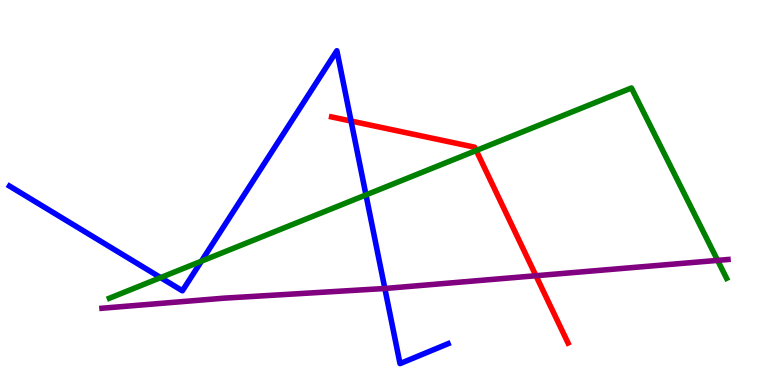[{'lines': ['blue', 'red'], 'intersections': [{'x': 4.53, 'y': 6.86}]}, {'lines': ['green', 'red'], 'intersections': [{'x': 6.15, 'y': 6.09}]}, {'lines': ['purple', 'red'], 'intersections': [{'x': 6.92, 'y': 2.84}]}, {'lines': ['blue', 'green'], 'intersections': [{'x': 2.07, 'y': 2.79}, {'x': 2.6, 'y': 3.22}, {'x': 4.72, 'y': 4.94}]}, {'lines': ['blue', 'purple'], 'intersections': [{'x': 4.97, 'y': 2.51}]}, {'lines': ['green', 'purple'], 'intersections': [{'x': 9.26, 'y': 3.24}]}]